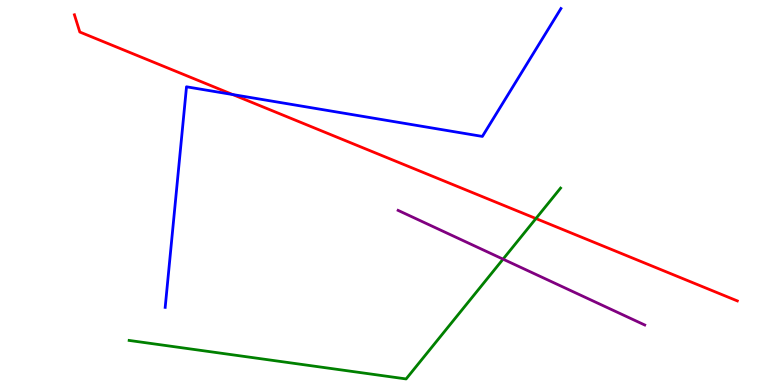[{'lines': ['blue', 'red'], 'intersections': [{'x': 3.0, 'y': 7.54}]}, {'lines': ['green', 'red'], 'intersections': [{'x': 6.92, 'y': 4.32}]}, {'lines': ['purple', 'red'], 'intersections': []}, {'lines': ['blue', 'green'], 'intersections': []}, {'lines': ['blue', 'purple'], 'intersections': []}, {'lines': ['green', 'purple'], 'intersections': [{'x': 6.49, 'y': 3.27}]}]